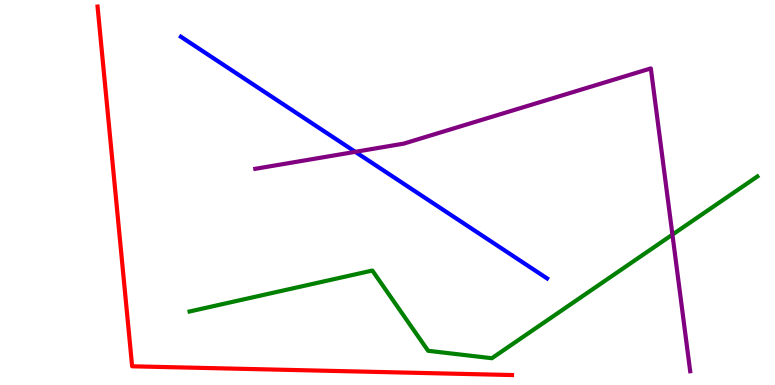[{'lines': ['blue', 'red'], 'intersections': []}, {'lines': ['green', 'red'], 'intersections': []}, {'lines': ['purple', 'red'], 'intersections': []}, {'lines': ['blue', 'green'], 'intersections': []}, {'lines': ['blue', 'purple'], 'intersections': [{'x': 4.58, 'y': 6.06}]}, {'lines': ['green', 'purple'], 'intersections': [{'x': 8.68, 'y': 3.91}]}]